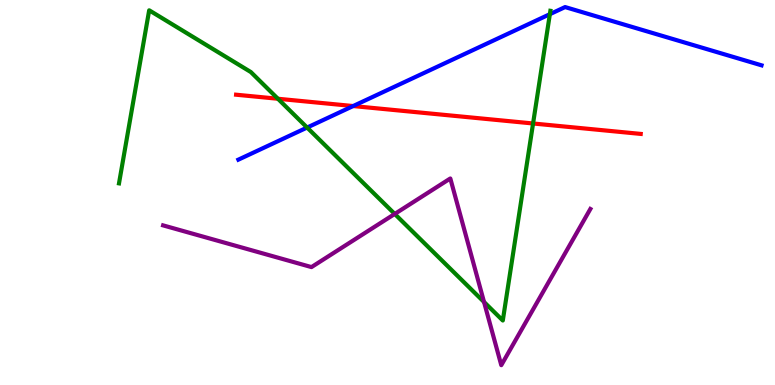[{'lines': ['blue', 'red'], 'intersections': [{'x': 4.56, 'y': 7.25}]}, {'lines': ['green', 'red'], 'intersections': [{'x': 3.59, 'y': 7.43}, {'x': 6.88, 'y': 6.79}]}, {'lines': ['purple', 'red'], 'intersections': []}, {'lines': ['blue', 'green'], 'intersections': [{'x': 3.96, 'y': 6.69}, {'x': 7.09, 'y': 9.63}]}, {'lines': ['blue', 'purple'], 'intersections': []}, {'lines': ['green', 'purple'], 'intersections': [{'x': 5.09, 'y': 4.44}, {'x': 6.25, 'y': 2.16}]}]